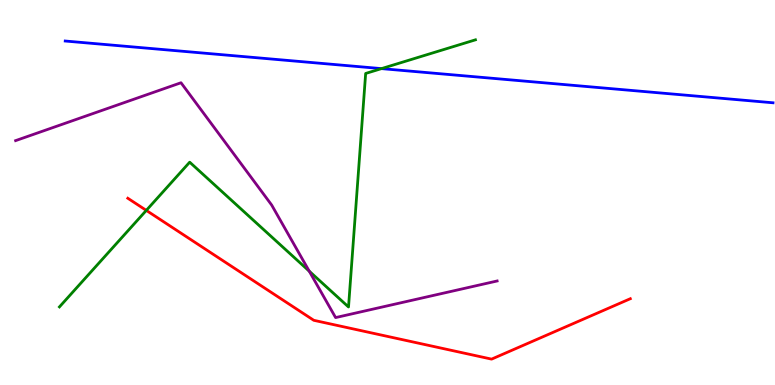[{'lines': ['blue', 'red'], 'intersections': []}, {'lines': ['green', 'red'], 'intersections': [{'x': 1.89, 'y': 4.54}]}, {'lines': ['purple', 'red'], 'intersections': []}, {'lines': ['blue', 'green'], 'intersections': [{'x': 4.92, 'y': 8.22}]}, {'lines': ['blue', 'purple'], 'intersections': []}, {'lines': ['green', 'purple'], 'intersections': [{'x': 3.99, 'y': 2.96}]}]